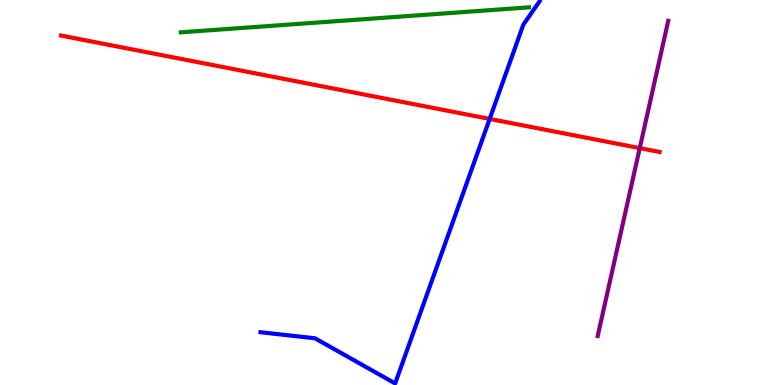[{'lines': ['blue', 'red'], 'intersections': [{'x': 6.32, 'y': 6.91}]}, {'lines': ['green', 'red'], 'intersections': []}, {'lines': ['purple', 'red'], 'intersections': [{'x': 8.25, 'y': 6.15}]}, {'lines': ['blue', 'green'], 'intersections': []}, {'lines': ['blue', 'purple'], 'intersections': []}, {'lines': ['green', 'purple'], 'intersections': []}]